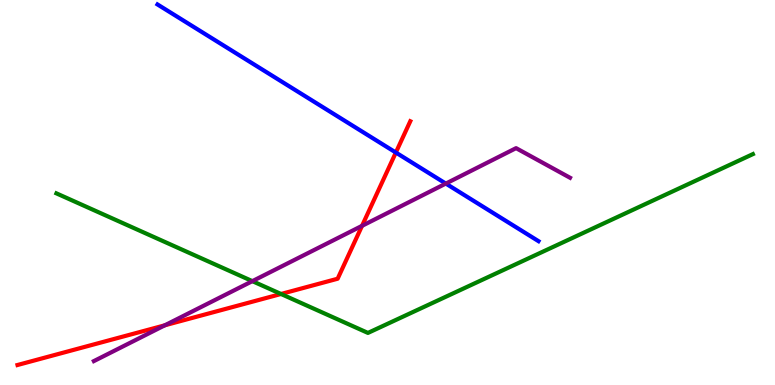[{'lines': ['blue', 'red'], 'intersections': [{'x': 5.11, 'y': 6.04}]}, {'lines': ['green', 'red'], 'intersections': [{'x': 3.63, 'y': 2.36}]}, {'lines': ['purple', 'red'], 'intersections': [{'x': 2.13, 'y': 1.55}, {'x': 4.67, 'y': 4.13}]}, {'lines': ['blue', 'green'], 'intersections': []}, {'lines': ['blue', 'purple'], 'intersections': [{'x': 5.75, 'y': 5.23}]}, {'lines': ['green', 'purple'], 'intersections': [{'x': 3.26, 'y': 2.7}]}]